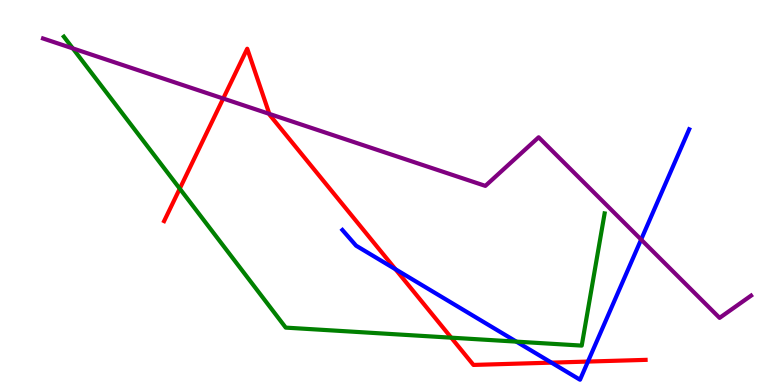[{'lines': ['blue', 'red'], 'intersections': [{'x': 5.1, 'y': 3.01}, {'x': 7.12, 'y': 0.581}, {'x': 7.59, 'y': 0.609}]}, {'lines': ['green', 'red'], 'intersections': [{'x': 2.32, 'y': 5.1}, {'x': 5.82, 'y': 1.23}]}, {'lines': ['purple', 'red'], 'intersections': [{'x': 2.88, 'y': 7.44}, {'x': 3.48, 'y': 7.04}]}, {'lines': ['blue', 'green'], 'intersections': [{'x': 6.66, 'y': 1.13}]}, {'lines': ['blue', 'purple'], 'intersections': [{'x': 8.27, 'y': 3.78}]}, {'lines': ['green', 'purple'], 'intersections': [{'x': 0.939, 'y': 8.74}]}]